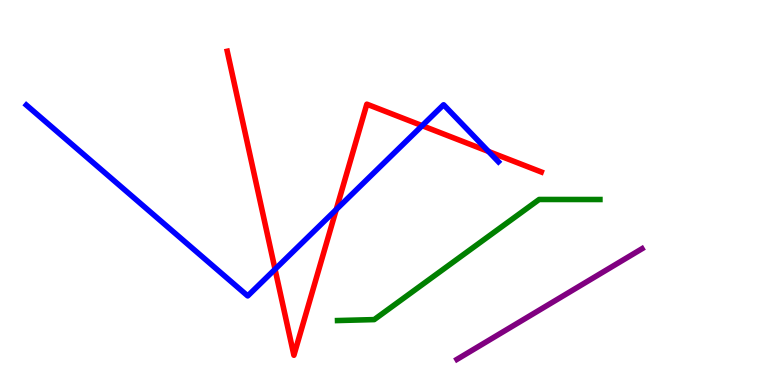[{'lines': ['blue', 'red'], 'intersections': [{'x': 3.55, 'y': 3.01}, {'x': 4.34, 'y': 4.56}, {'x': 5.45, 'y': 6.74}, {'x': 6.3, 'y': 6.07}]}, {'lines': ['green', 'red'], 'intersections': []}, {'lines': ['purple', 'red'], 'intersections': []}, {'lines': ['blue', 'green'], 'intersections': []}, {'lines': ['blue', 'purple'], 'intersections': []}, {'lines': ['green', 'purple'], 'intersections': []}]